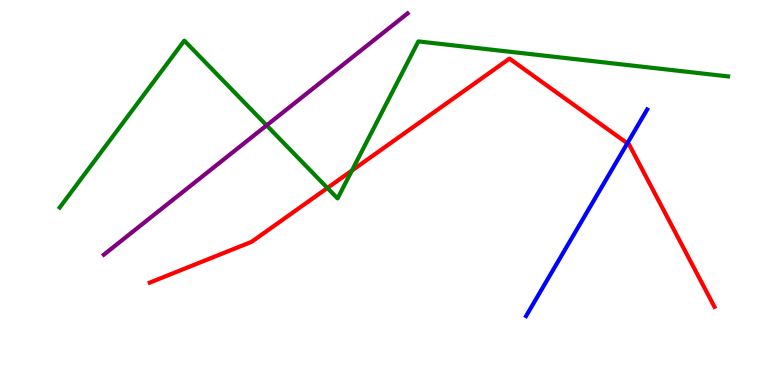[{'lines': ['blue', 'red'], 'intersections': [{'x': 8.09, 'y': 6.28}]}, {'lines': ['green', 'red'], 'intersections': [{'x': 4.22, 'y': 5.12}, {'x': 4.54, 'y': 5.57}]}, {'lines': ['purple', 'red'], 'intersections': []}, {'lines': ['blue', 'green'], 'intersections': []}, {'lines': ['blue', 'purple'], 'intersections': []}, {'lines': ['green', 'purple'], 'intersections': [{'x': 3.44, 'y': 6.74}]}]